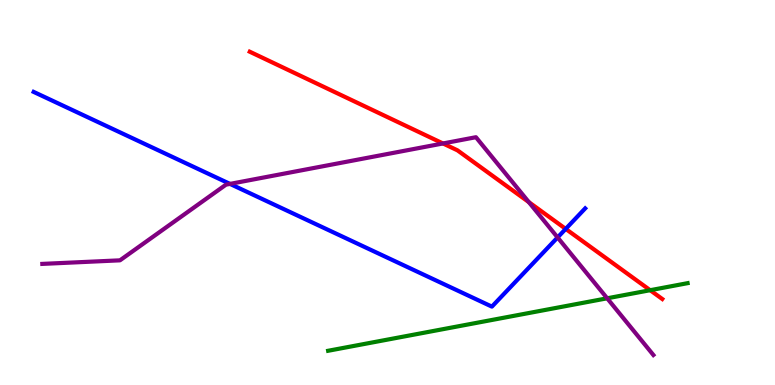[{'lines': ['blue', 'red'], 'intersections': [{'x': 7.3, 'y': 4.05}]}, {'lines': ['green', 'red'], 'intersections': [{'x': 8.39, 'y': 2.46}]}, {'lines': ['purple', 'red'], 'intersections': [{'x': 5.72, 'y': 6.27}, {'x': 6.82, 'y': 4.75}]}, {'lines': ['blue', 'green'], 'intersections': []}, {'lines': ['blue', 'purple'], 'intersections': [{'x': 2.97, 'y': 5.22}, {'x': 7.19, 'y': 3.83}]}, {'lines': ['green', 'purple'], 'intersections': [{'x': 7.83, 'y': 2.25}]}]